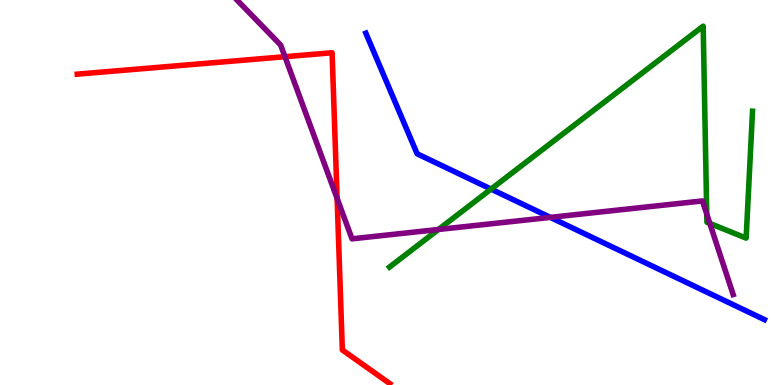[{'lines': ['blue', 'red'], 'intersections': []}, {'lines': ['green', 'red'], 'intersections': []}, {'lines': ['purple', 'red'], 'intersections': [{'x': 3.68, 'y': 8.53}, {'x': 4.35, 'y': 4.85}]}, {'lines': ['blue', 'green'], 'intersections': [{'x': 6.34, 'y': 5.09}]}, {'lines': ['blue', 'purple'], 'intersections': [{'x': 7.1, 'y': 4.35}]}, {'lines': ['green', 'purple'], 'intersections': [{'x': 5.66, 'y': 4.04}, {'x': 9.12, 'y': 4.44}, {'x': 9.16, 'y': 4.2}]}]